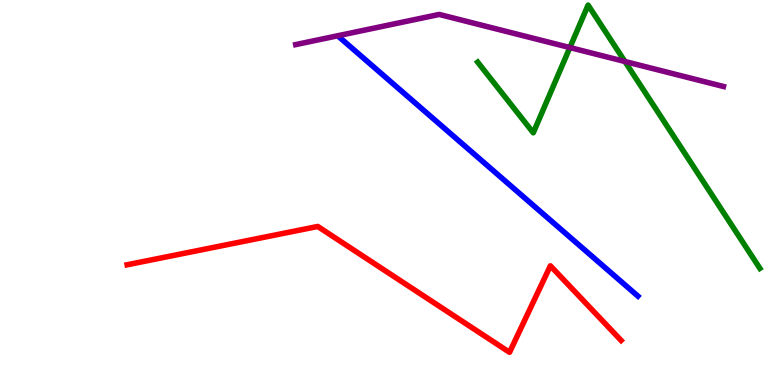[{'lines': ['blue', 'red'], 'intersections': []}, {'lines': ['green', 'red'], 'intersections': []}, {'lines': ['purple', 'red'], 'intersections': []}, {'lines': ['blue', 'green'], 'intersections': []}, {'lines': ['blue', 'purple'], 'intersections': []}, {'lines': ['green', 'purple'], 'intersections': [{'x': 7.35, 'y': 8.76}, {'x': 8.06, 'y': 8.4}]}]